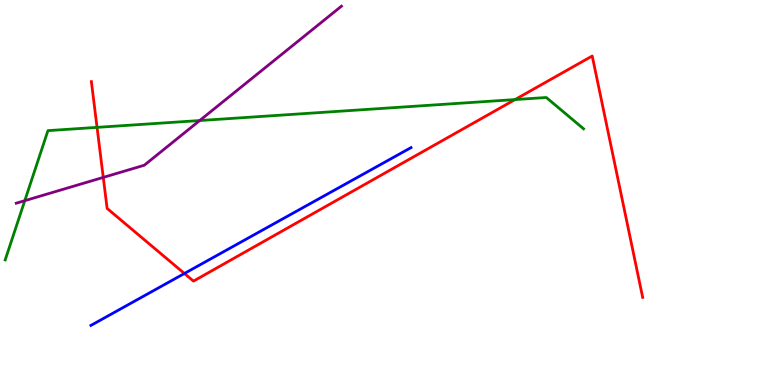[{'lines': ['blue', 'red'], 'intersections': [{'x': 2.38, 'y': 2.9}]}, {'lines': ['green', 'red'], 'intersections': [{'x': 1.25, 'y': 6.69}, {'x': 6.65, 'y': 7.41}]}, {'lines': ['purple', 'red'], 'intersections': [{'x': 1.33, 'y': 5.39}]}, {'lines': ['blue', 'green'], 'intersections': []}, {'lines': ['blue', 'purple'], 'intersections': []}, {'lines': ['green', 'purple'], 'intersections': [{'x': 0.32, 'y': 4.79}, {'x': 2.58, 'y': 6.87}]}]